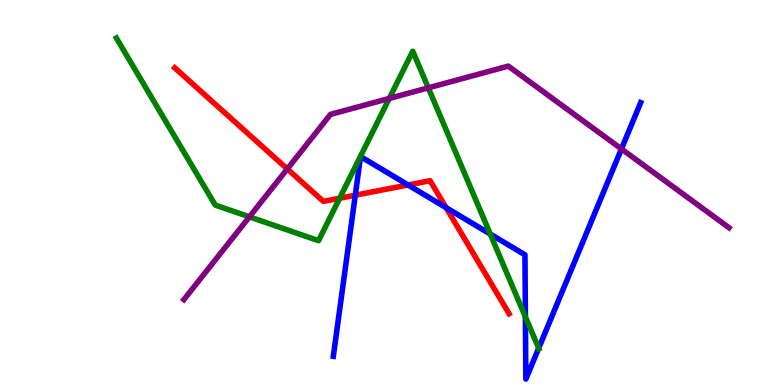[{'lines': ['blue', 'red'], 'intersections': [{'x': 4.58, 'y': 4.93}, {'x': 5.27, 'y': 5.2}, {'x': 5.76, 'y': 4.61}]}, {'lines': ['green', 'red'], 'intersections': [{'x': 4.38, 'y': 4.85}]}, {'lines': ['purple', 'red'], 'intersections': [{'x': 3.71, 'y': 5.61}]}, {'lines': ['blue', 'green'], 'intersections': [{'x': 6.33, 'y': 3.92}, {'x': 6.78, 'y': 1.77}, {'x': 6.95, 'y': 0.955}]}, {'lines': ['blue', 'purple'], 'intersections': [{'x': 8.02, 'y': 6.13}]}, {'lines': ['green', 'purple'], 'intersections': [{'x': 3.22, 'y': 4.37}, {'x': 5.02, 'y': 7.44}, {'x': 5.53, 'y': 7.72}]}]